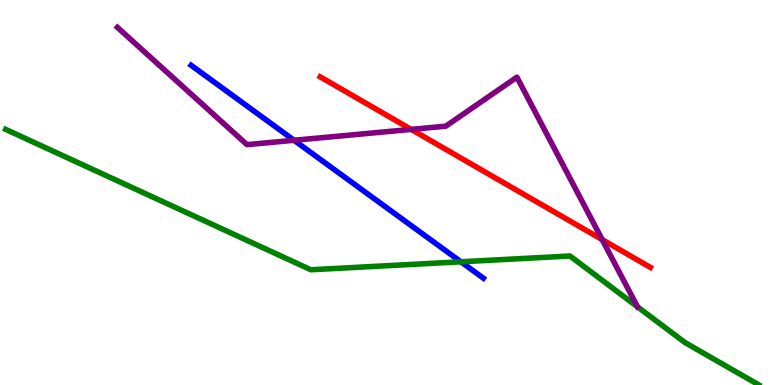[{'lines': ['blue', 'red'], 'intersections': []}, {'lines': ['green', 'red'], 'intersections': []}, {'lines': ['purple', 'red'], 'intersections': [{'x': 5.31, 'y': 6.64}, {'x': 7.77, 'y': 3.78}]}, {'lines': ['blue', 'green'], 'intersections': [{'x': 5.95, 'y': 3.2}]}, {'lines': ['blue', 'purple'], 'intersections': [{'x': 3.79, 'y': 6.36}]}, {'lines': ['green', 'purple'], 'intersections': []}]